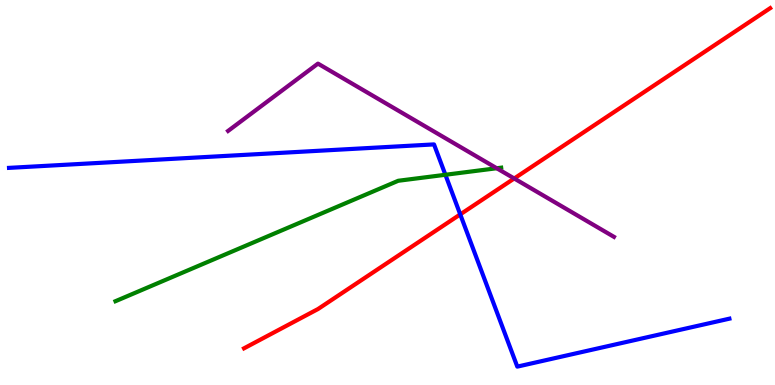[{'lines': ['blue', 'red'], 'intersections': [{'x': 5.94, 'y': 4.43}]}, {'lines': ['green', 'red'], 'intersections': []}, {'lines': ['purple', 'red'], 'intersections': [{'x': 6.64, 'y': 5.36}]}, {'lines': ['blue', 'green'], 'intersections': [{'x': 5.75, 'y': 5.46}]}, {'lines': ['blue', 'purple'], 'intersections': []}, {'lines': ['green', 'purple'], 'intersections': [{'x': 6.41, 'y': 5.63}]}]